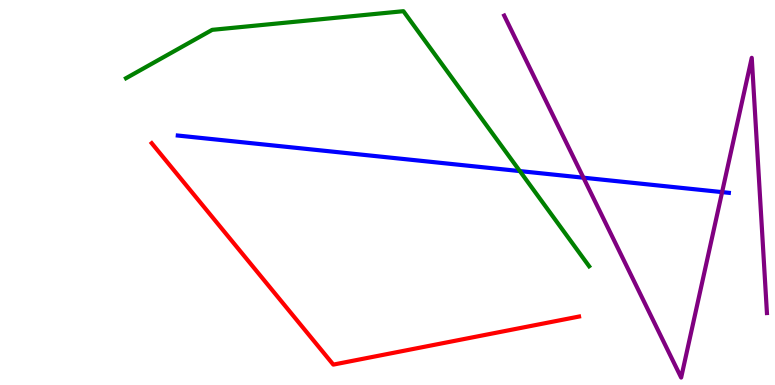[{'lines': ['blue', 'red'], 'intersections': []}, {'lines': ['green', 'red'], 'intersections': []}, {'lines': ['purple', 'red'], 'intersections': []}, {'lines': ['blue', 'green'], 'intersections': [{'x': 6.71, 'y': 5.56}]}, {'lines': ['blue', 'purple'], 'intersections': [{'x': 7.53, 'y': 5.38}, {'x': 9.32, 'y': 5.01}]}, {'lines': ['green', 'purple'], 'intersections': []}]